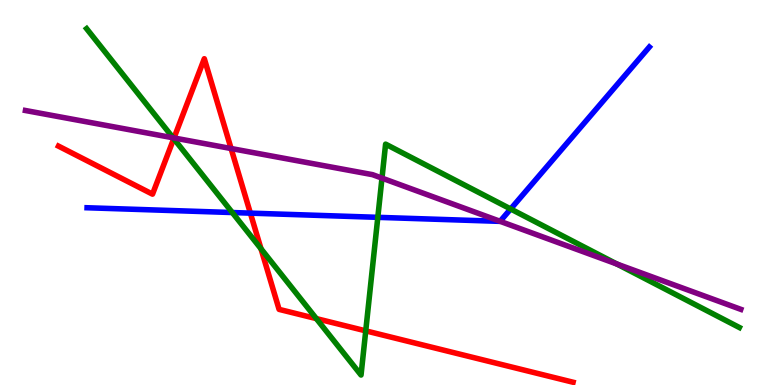[{'lines': ['blue', 'red'], 'intersections': [{'x': 3.23, 'y': 4.46}]}, {'lines': ['green', 'red'], 'intersections': [{'x': 2.24, 'y': 6.4}, {'x': 3.37, 'y': 3.54}, {'x': 4.08, 'y': 1.72}, {'x': 4.72, 'y': 1.41}]}, {'lines': ['purple', 'red'], 'intersections': [{'x': 2.25, 'y': 6.42}, {'x': 2.98, 'y': 6.14}]}, {'lines': ['blue', 'green'], 'intersections': [{'x': 3.0, 'y': 4.48}, {'x': 4.87, 'y': 4.35}, {'x': 6.59, 'y': 4.57}]}, {'lines': ['blue', 'purple'], 'intersections': [{'x': 6.45, 'y': 4.25}]}, {'lines': ['green', 'purple'], 'intersections': [{'x': 2.23, 'y': 6.42}, {'x': 4.93, 'y': 5.37}, {'x': 7.96, 'y': 3.14}]}]